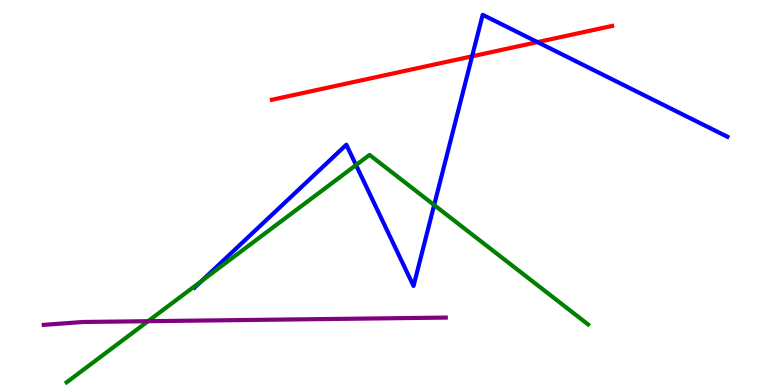[{'lines': ['blue', 'red'], 'intersections': [{'x': 6.09, 'y': 8.54}, {'x': 6.94, 'y': 8.91}]}, {'lines': ['green', 'red'], 'intersections': []}, {'lines': ['purple', 'red'], 'intersections': []}, {'lines': ['blue', 'green'], 'intersections': [{'x': 2.6, 'y': 2.7}, {'x': 4.59, 'y': 5.71}, {'x': 5.6, 'y': 4.67}]}, {'lines': ['blue', 'purple'], 'intersections': []}, {'lines': ['green', 'purple'], 'intersections': [{'x': 1.91, 'y': 1.66}]}]